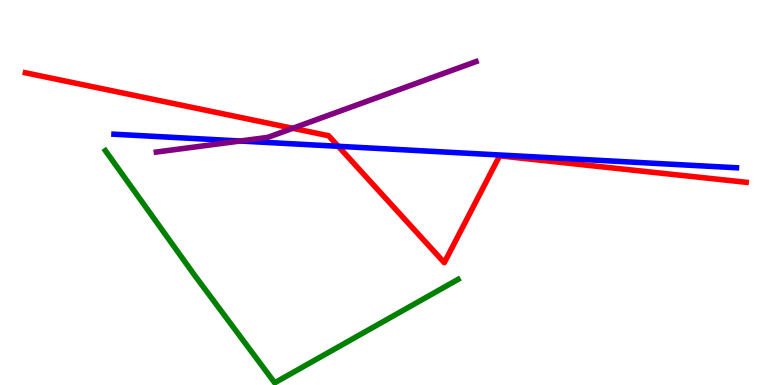[{'lines': ['blue', 'red'], 'intersections': [{'x': 4.36, 'y': 6.2}]}, {'lines': ['green', 'red'], 'intersections': []}, {'lines': ['purple', 'red'], 'intersections': [{'x': 3.78, 'y': 6.67}]}, {'lines': ['blue', 'green'], 'intersections': []}, {'lines': ['blue', 'purple'], 'intersections': [{'x': 3.1, 'y': 6.34}]}, {'lines': ['green', 'purple'], 'intersections': []}]